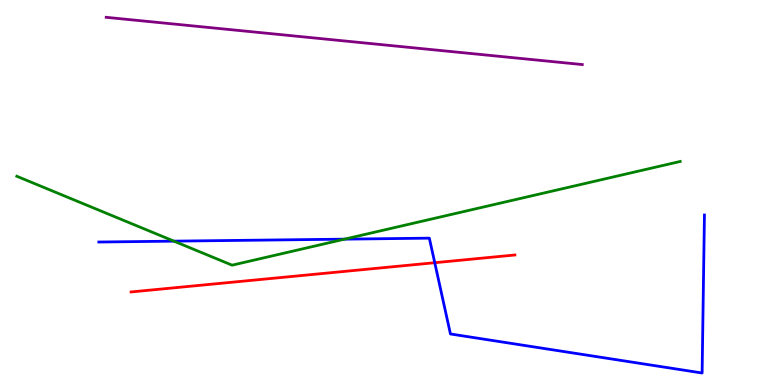[{'lines': ['blue', 'red'], 'intersections': [{'x': 5.61, 'y': 3.18}]}, {'lines': ['green', 'red'], 'intersections': []}, {'lines': ['purple', 'red'], 'intersections': []}, {'lines': ['blue', 'green'], 'intersections': [{'x': 2.24, 'y': 3.74}, {'x': 4.45, 'y': 3.79}]}, {'lines': ['blue', 'purple'], 'intersections': []}, {'lines': ['green', 'purple'], 'intersections': []}]